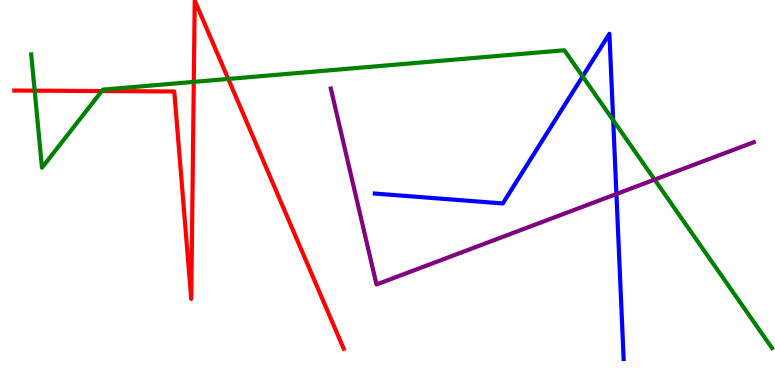[{'lines': ['blue', 'red'], 'intersections': []}, {'lines': ['green', 'red'], 'intersections': [{'x': 0.447, 'y': 7.65}, {'x': 1.31, 'y': 7.64}, {'x': 2.5, 'y': 7.87}, {'x': 2.95, 'y': 7.95}]}, {'lines': ['purple', 'red'], 'intersections': []}, {'lines': ['blue', 'green'], 'intersections': [{'x': 7.52, 'y': 8.02}, {'x': 7.91, 'y': 6.88}]}, {'lines': ['blue', 'purple'], 'intersections': [{'x': 7.95, 'y': 4.96}]}, {'lines': ['green', 'purple'], 'intersections': [{'x': 8.45, 'y': 5.33}]}]